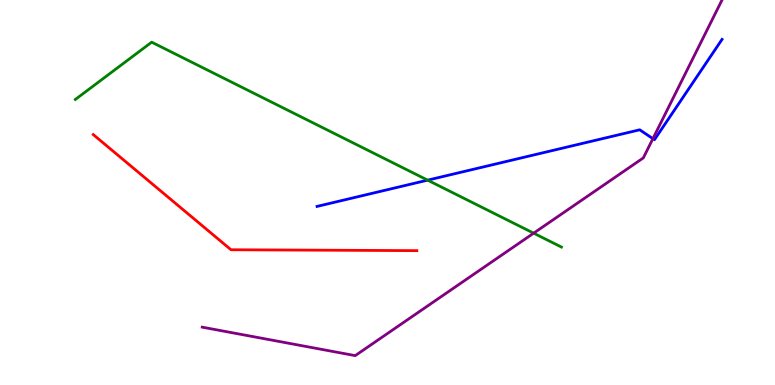[{'lines': ['blue', 'red'], 'intersections': []}, {'lines': ['green', 'red'], 'intersections': []}, {'lines': ['purple', 'red'], 'intersections': []}, {'lines': ['blue', 'green'], 'intersections': [{'x': 5.52, 'y': 5.32}]}, {'lines': ['blue', 'purple'], 'intersections': [{'x': 8.42, 'y': 6.4}]}, {'lines': ['green', 'purple'], 'intersections': [{'x': 6.89, 'y': 3.94}]}]